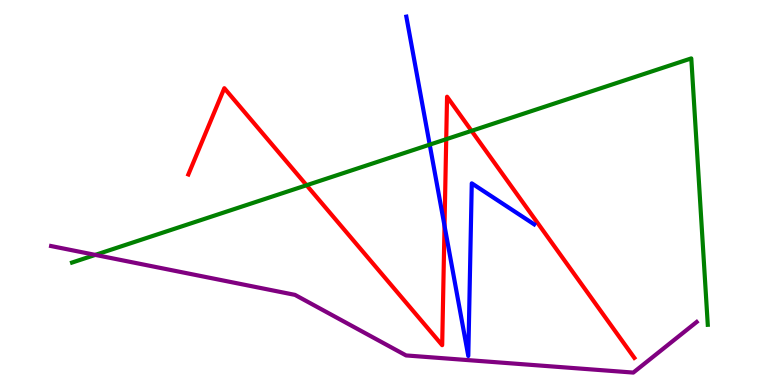[{'lines': ['blue', 'red'], 'intersections': [{'x': 5.74, 'y': 4.13}]}, {'lines': ['green', 'red'], 'intersections': [{'x': 3.96, 'y': 5.19}, {'x': 5.76, 'y': 6.38}, {'x': 6.08, 'y': 6.6}]}, {'lines': ['purple', 'red'], 'intersections': []}, {'lines': ['blue', 'green'], 'intersections': [{'x': 5.54, 'y': 6.24}]}, {'lines': ['blue', 'purple'], 'intersections': []}, {'lines': ['green', 'purple'], 'intersections': [{'x': 1.23, 'y': 3.38}]}]